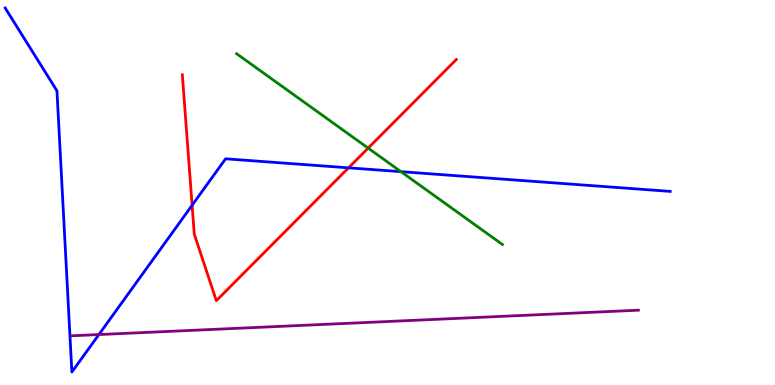[{'lines': ['blue', 'red'], 'intersections': [{'x': 2.48, 'y': 4.67}, {'x': 4.5, 'y': 5.64}]}, {'lines': ['green', 'red'], 'intersections': [{'x': 4.75, 'y': 6.15}]}, {'lines': ['purple', 'red'], 'intersections': []}, {'lines': ['blue', 'green'], 'intersections': [{'x': 5.17, 'y': 5.54}]}, {'lines': ['blue', 'purple'], 'intersections': [{'x': 1.28, 'y': 1.31}]}, {'lines': ['green', 'purple'], 'intersections': []}]